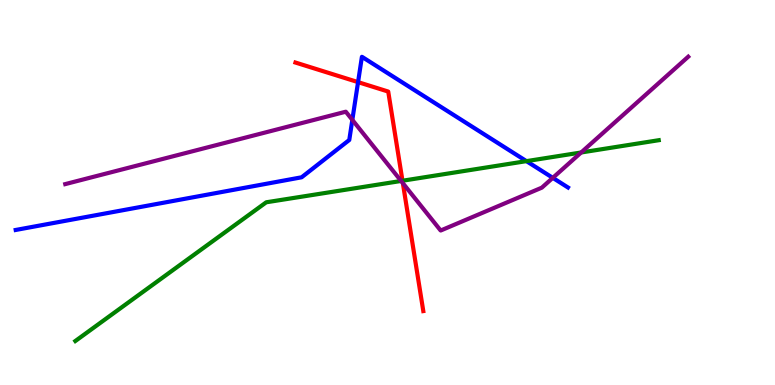[{'lines': ['blue', 'red'], 'intersections': [{'x': 4.62, 'y': 7.87}]}, {'lines': ['green', 'red'], 'intersections': [{'x': 5.19, 'y': 5.31}]}, {'lines': ['purple', 'red'], 'intersections': [{'x': 5.2, 'y': 5.24}]}, {'lines': ['blue', 'green'], 'intersections': [{'x': 6.79, 'y': 5.81}]}, {'lines': ['blue', 'purple'], 'intersections': [{'x': 4.55, 'y': 6.89}, {'x': 7.13, 'y': 5.38}]}, {'lines': ['green', 'purple'], 'intersections': [{'x': 5.18, 'y': 5.3}, {'x': 7.5, 'y': 6.04}]}]